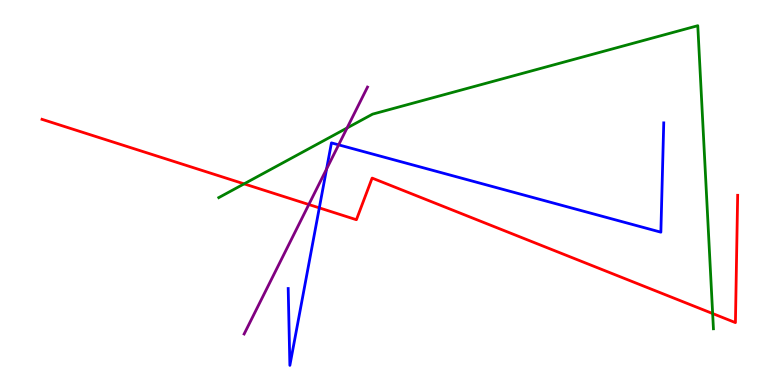[{'lines': ['blue', 'red'], 'intersections': [{'x': 4.12, 'y': 4.6}]}, {'lines': ['green', 'red'], 'intersections': [{'x': 3.15, 'y': 5.22}, {'x': 9.2, 'y': 1.86}]}, {'lines': ['purple', 'red'], 'intersections': [{'x': 3.98, 'y': 4.69}]}, {'lines': ['blue', 'green'], 'intersections': []}, {'lines': ['blue', 'purple'], 'intersections': [{'x': 4.21, 'y': 5.61}, {'x': 4.37, 'y': 6.24}]}, {'lines': ['green', 'purple'], 'intersections': [{'x': 4.48, 'y': 6.68}]}]